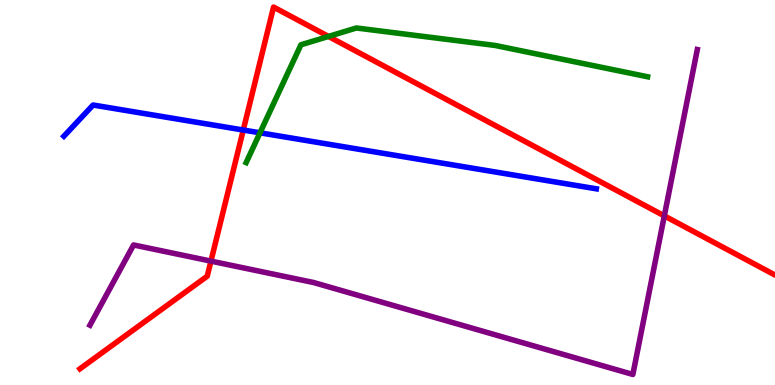[{'lines': ['blue', 'red'], 'intersections': [{'x': 3.14, 'y': 6.62}]}, {'lines': ['green', 'red'], 'intersections': [{'x': 4.24, 'y': 9.05}]}, {'lines': ['purple', 'red'], 'intersections': [{'x': 2.72, 'y': 3.22}, {'x': 8.57, 'y': 4.39}]}, {'lines': ['blue', 'green'], 'intersections': [{'x': 3.35, 'y': 6.55}]}, {'lines': ['blue', 'purple'], 'intersections': []}, {'lines': ['green', 'purple'], 'intersections': []}]